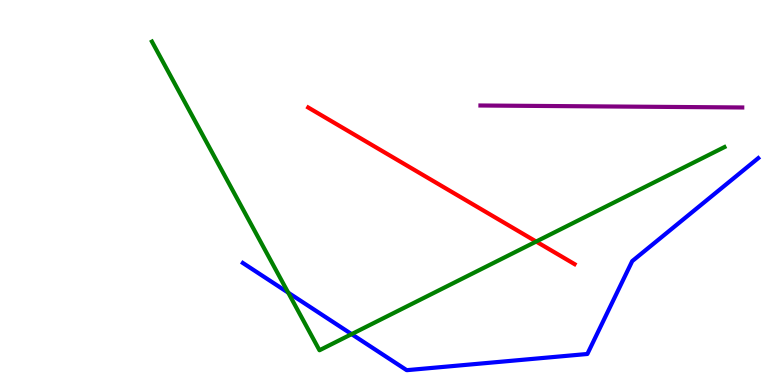[{'lines': ['blue', 'red'], 'intersections': []}, {'lines': ['green', 'red'], 'intersections': [{'x': 6.92, 'y': 3.73}]}, {'lines': ['purple', 'red'], 'intersections': []}, {'lines': ['blue', 'green'], 'intersections': [{'x': 3.72, 'y': 2.4}, {'x': 4.54, 'y': 1.32}]}, {'lines': ['blue', 'purple'], 'intersections': []}, {'lines': ['green', 'purple'], 'intersections': []}]